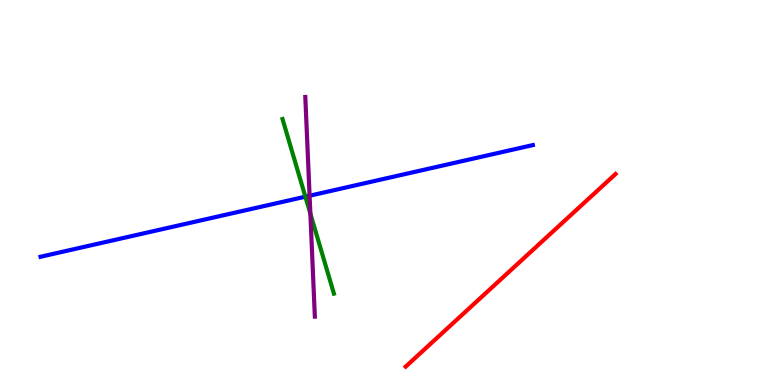[{'lines': ['blue', 'red'], 'intersections': []}, {'lines': ['green', 'red'], 'intersections': []}, {'lines': ['purple', 'red'], 'intersections': []}, {'lines': ['blue', 'green'], 'intersections': [{'x': 3.94, 'y': 4.89}]}, {'lines': ['blue', 'purple'], 'intersections': [{'x': 3.99, 'y': 4.92}]}, {'lines': ['green', 'purple'], 'intersections': [{'x': 4.0, 'y': 4.45}]}]